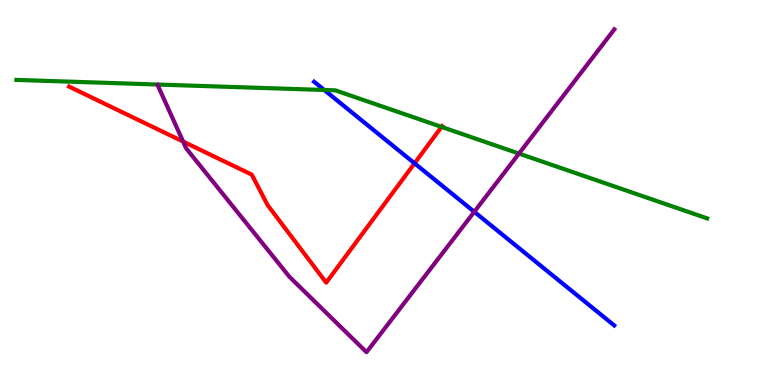[{'lines': ['blue', 'red'], 'intersections': [{'x': 5.35, 'y': 5.76}]}, {'lines': ['green', 'red'], 'intersections': [{'x': 5.7, 'y': 6.7}]}, {'lines': ['purple', 'red'], 'intersections': [{'x': 2.36, 'y': 6.32}]}, {'lines': ['blue', 'green'], 'intersections': [{'x': 4.18, 'y': 7.66}]}, {'lines': ['blue', 'purple'], 'intersections': [{'x': 6.12, 'y': 4.5}]}, {'lines': ['green', 'purple'], 'intersections': [{'x': 6.7, 'y': 6.01}]}]